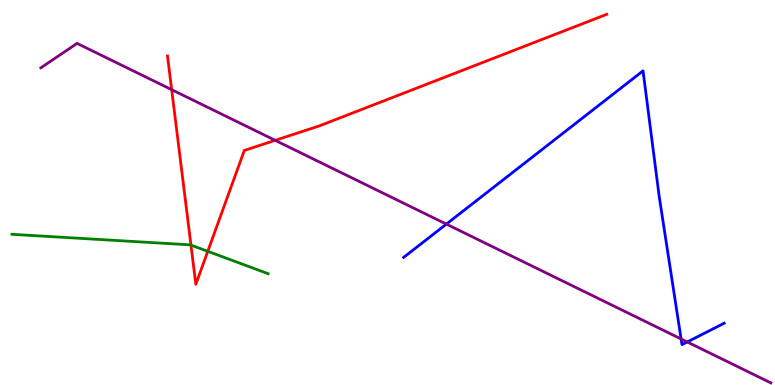[{'lines': ['blue', 'red'], 'intersections': []}, {'lines': ['green', 'red'], 'intersections': [{'x': 2.46, 'y': 3.63}, {'x': 2.68, 'y': 3.47}]}, {'lines': ['purple', 'red'], 'intersections': [{'x': 2.22, 'y': 7.67}, {'x': 3.55, 'y': 6.35}]}, {'lines': ['blue', 'green'], 'intersections': []}, {'lines': ['blue', 'purple'], 'intersections': [{'x': 5.76, 'y': 4.18}, {'x': 8.79, 'y': 1.2}, {'x': 8.87, 'y': 1.12}]}, {'lines': ['green', 'purple'], 'intersections': []}]